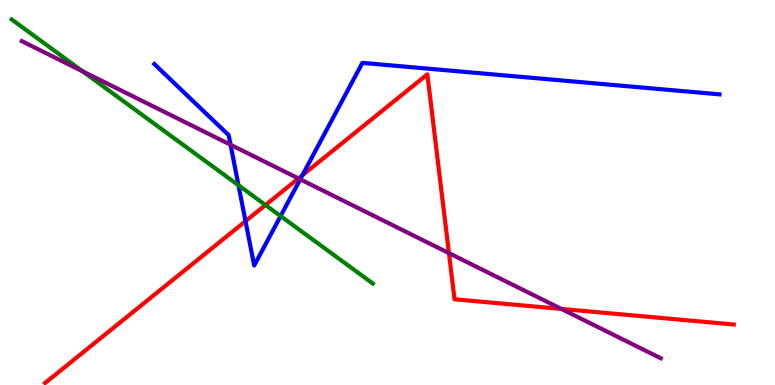[{'lines': ['blue', 'red'], 'intersections': [{'x': 3.17, 'y': 4.25}, {'x': 3.9, 'y': 5.45}]}, {'lines': ['green', 'red'], 'intersections': [{'x': 3.43, 'y': 4.67}]}, {'lines': ['purple', 'red'], 'intersections': [{'x': 3.85, 'y': 5.37}, {'x': 5.79, 'y': 3.43}, {'x': 7.24, 'y': 1.98}]}, {'lines': ['blue', 'green'], 'intersections': [{'x': 3.08, 'y': 5.19}, {'x': 3.62, 'y': 4.39}]}, {'lines': ['blue', 'purple'], 'intersections': [{'x': 2.97, 'y': 6.24}, {'x': 3.87, 'y': 5.34}]}, {'lines': ['green', 'purple'], 'intersections': [{'x': 1.07, 'y': 8.15}]}]